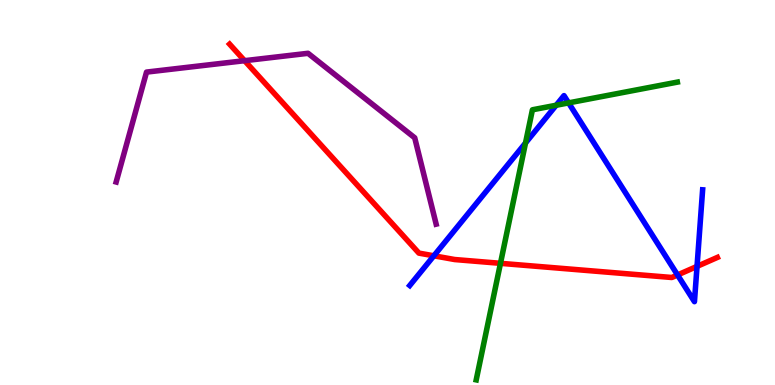[{'lines': ['blue', 'red'], 'intersections': [{'x': 5.6, 'y': 3.36}, {'x': 8.74, 'y': 2.86}, {'x': 8.99, 'y': 3.08}]}, {'lines': ['green', 'red'], 'intersections': [{'x': 6.46, 'y': 3.16}]}, {'lines': ['purple', 'red'], 'intersections': [{'x': 3.16, 'y': 8.42}]}, {'lines': ['blue', 'green'], 'intersections': [{'x': 6.78, 'y': 6.29}, {'x': 7.18, 'y': 7.27}, {'x': 7.34, 'y': 7.33}]}, {'lines': ['blue', 'purple'], 'intersections': []}, {'lines': ['green', 'purple'], 'intersections': []}]